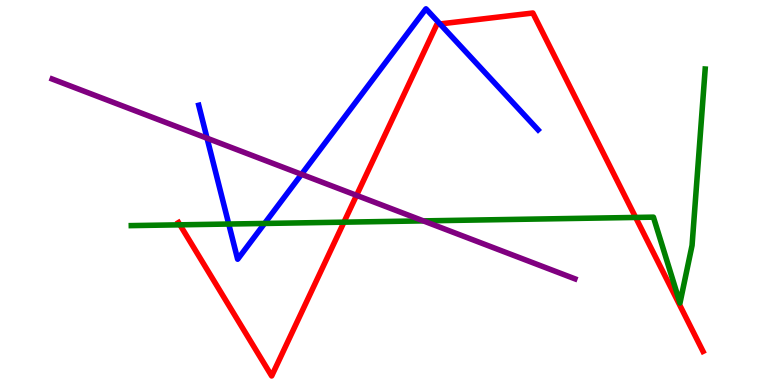[{'lines': ['blue', 'red'], 'intersections': [{'x': 5.68, 'y': 9.38}]}, {'lines': ['green', 'red'], 'intersections': [{'x': 2.32, 'y': 4.16}, {'x': 4.44, 'y': 4.23}, {'x': 8.2, 'y': 4.35}]}, {'lines': ['purple', 'red'], 'intersections': [{'x': 4.6, 'y': 4.93}]}, {'lines': ['blue', 'green'], 'intersections': [{'x': 2.95, 'y': 4.18}, {'x': 3.41, 'y': 4.2}]}, {'lines': ['blue', 'purple'], 'intersections': [{'x': 2.67, 'y': 6.41}, {'x': 3.89, 'y': 5.47}]}, {'lines': ['green', 'purple'], 'intersections': [{'x': 5.46, 'y': 4.26}]}]